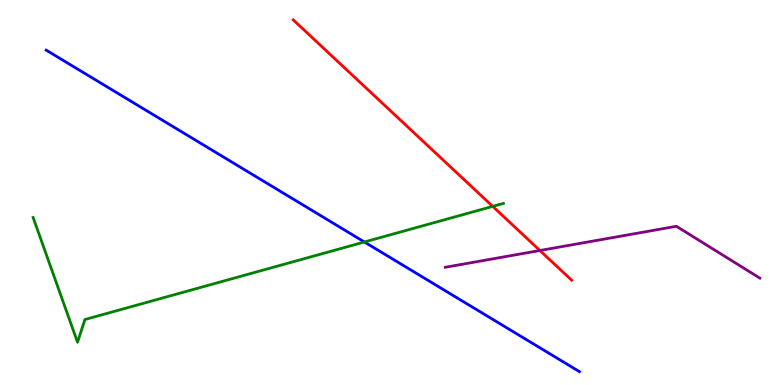[{'lines': ['blue', 'red'], 'intersections': []}, {'lines': ['green', 'red'], 'intersections': [{'x': 6.36, 'y': 4.64}]}, {'lines': ['purple', 'red'], 'intersections': [{'x': 6.97, 'y': 3.49}]}, {'lines': ['blue', 'green'], 'intersections': [{'x': 4.7, 'y': 3.71}]}, {'lines': ['blue', 'purple'], 'intersections': []}, {'lines': ['green', 'purple'], 'intersections': []}]